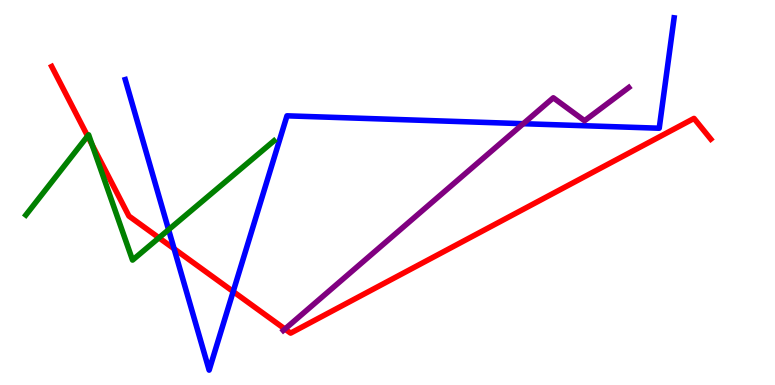[{'lines': ['blue', 'red'], 'intersections': [{'x': 2.25, 'y': 3.54}, {'x': 3.01, 'y': 2.43}]}, {'lines': ['green', 'red'], 'intersections': [{'x': 1.13, 'y': 6.47}, {'x': 1.19, 'y': 6.24}, {'x': 2.05, 'y': 3.82}]}, {'lines': ['purple', 'red'], 'intersections': [{'x': 3.68, 'y': 1.45}]}, {'lines': ['blue', 'green'], 'intersections': [{'x': 2.18, 'y': 4.03}]}, {'lines': ['blue', 'purple'], 'intersections': [{'x': 6.75, 'y': 6.79}]}, {'lines': ['green', 'purple'], 'intersections': []}]